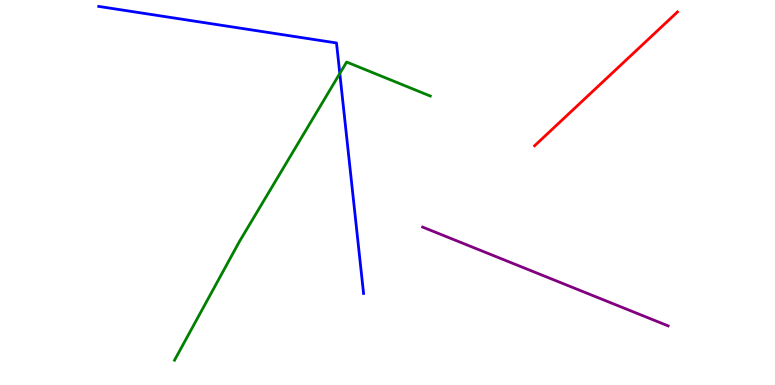[{'lines': ['blue', 'red'], 'intersections': []}, {'lines': ['green', 'red'], 'intersections': []}, {'lines': ['purple', 'red'], 'intersections': []}, {'lines': ['blue', 'green'], 'intersections': [{'x': 4.38, 'y': 8.09}]}, {'lines': ['blue', 'purple'], 'intersections': []}, {'lines': ['green', 'purple'], 'intersections': []}]